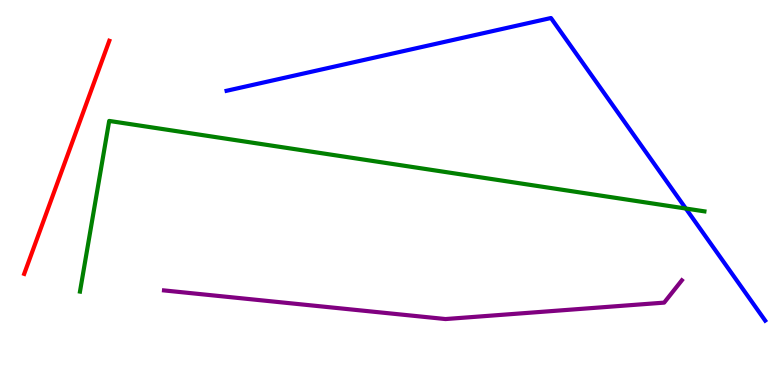[{'lines': ['blue', 'red'], 'intersections': []}, {'lines': ['green', 'red'], 'intersections': []}, {'lines': ['purple', 'red'], 'intersections': []}, {'lines': ['blue', 'green'], 'intersections': [{'x': 8.85, 'y': 4.58}]}, {'lines': ['blue', 'purple'], 'intersections': []}, {'lines': ['green', 'purple'], 'intersections': []}]